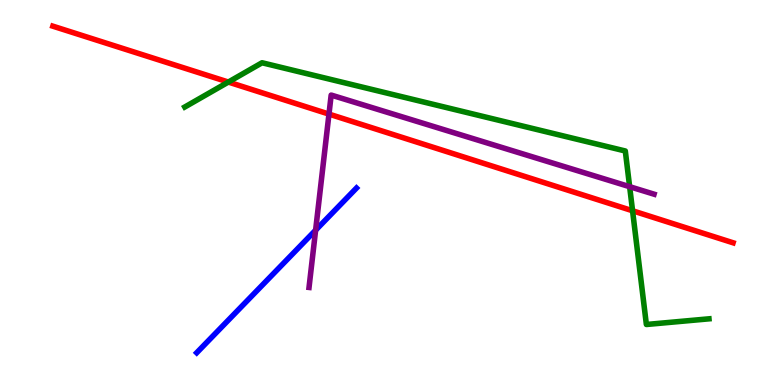[{'lines': ['blue', 'red'], 'intersections': []}, {'lines': ['green', 'red'], 'intersections': [{'x': 2.95, 'y': 7.87}, {'x': 8.16, 'y': 4.53}]}, {'lines': ['purple', 'red'], 'intersections': [{'x': 4.24, 'y': 7.04}]}, {'lines': ['blue', 'green'], 'intersections': []}, {'lines': ['blue', 'purple'], 'intersections': [{'x': 4.07, 'y': 4.02}]}, {'lines': ['green', 'purple'], 'intersections': [{'x': 8.12, 'y': 5.15}]}]